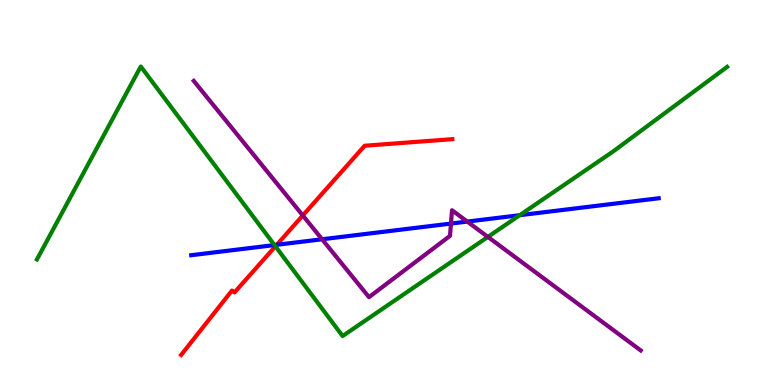[{'lines': ['blue', 'red'], 'intersections': [{'x': 3.57, 'y': 3.64}]}, {'lines': ['green', 'red'], 'intersections': [{'x': 3.55, 'y': 3.6}]}, {'lines': ['purple', 'red'], 'intersections': [{'x': 3.91, 'y': 4.4}]}, {'lines': ['blue', 'green'], 'intersections': [{'x': 3.54, 'y': 3.63}, {'x': 6.71, 'y': 4.41}]}, {'lines': ['blue', 'purple'], 'intersections': [{'x': 4.16, 'y': 3.79}, {'x': 5.82, 'y': 4.19}, {'x': 6.03, 'y': 4.24}]}, {'lines': ['green', 'purple'], 'intersections': [{'x': 6.3, 'y': 3.85}]}]